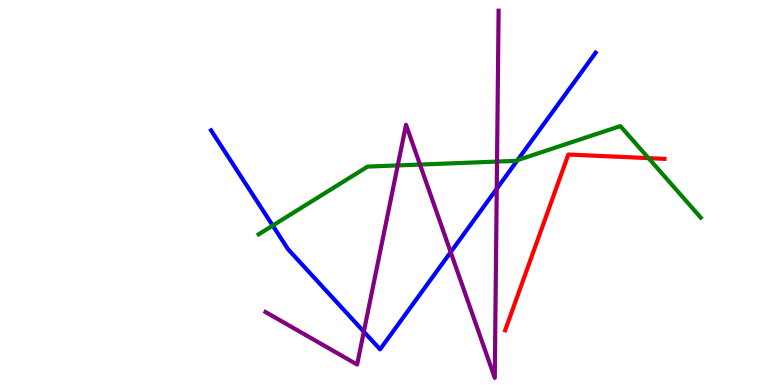[{'lines': ['blue', 'red'], 'intersections': []}, {'lines': ['green', 'red'], 'intersections': [{'x': 8.37, 'y': 5.89}]}, {'lines': ['purple', 'red'], 'intersections': []}, {'lines': ['blue', 'green'], 'intersections': [{'x': 3.52, 'y': 4.14}, {'x': 6.68, 'y': 5.84}]}, {'lines': ['blue', 'purple'], 'intersections': [{'x': 4.69, 'y': 1.39}, {'x': 5.82, 'y': 3.45}, {'x': 6.41, 'y': 5.1}]}, {'lines': ['green', 'purple'], 'intersections': [{'x': 5.13, 'y': 5.7}, {'x': 5.42, 'y': 5.73}, {'x': 6.41, 'y': 5.8}]}]